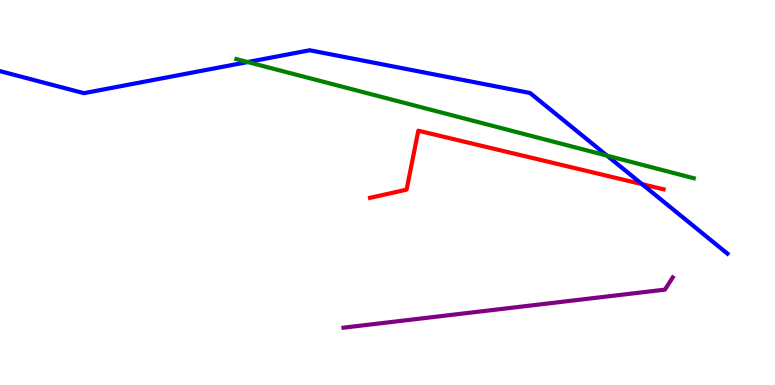[{'lines': ['blue', 'red'], 'intersections': [{'x': 8.28, 'y': 5.22}]}, {'lines': ['green', 'red'], 'intersections': []}, {'lines': ['purple', 'red'], 'intersections': []}, {'lines': ['blue', 'green'], 'intersections': [{'x': 3.2, 'y': 8.39}, {'x': 7.83, 'y': 5.96}]}, {'lines': ['blue', 'purple'], 'intersections': []}, {'lines': ['green', 'purple'], 'intersections': []}]